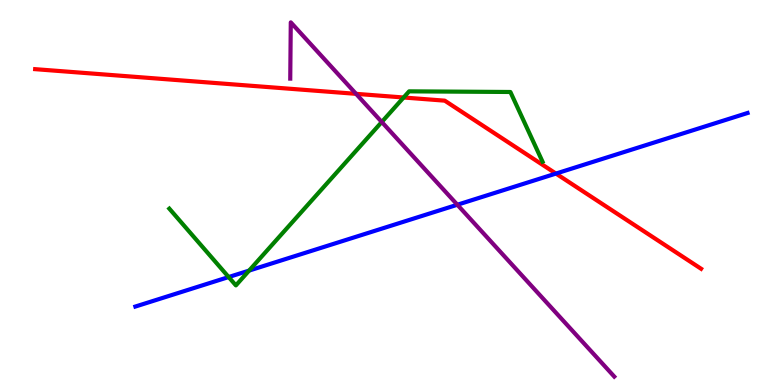[{'lines': ['blue', 'red'], 'intersections': [{'x': 7.17, 'y': 5.49}]}, {'lines': ['green', 'red'], 'intersections': [{'x': 5.21, 'y': 7.47}]}, {'lines': ['purple', 'red'], 'intersections': [{'x': 4.59, 'y': 7.56}]}, {'lines': ['blue', 'green'], 'intersections': [{'x': 2.95, 'y': 2.8}, {'x': 3.21, 'y': 2.97}]}, {'lines': ['blue', 'purple'], 'intersections': [{'x': 5.9, 'y': 4.68}]}, {'lines': ['green', 'purple'], 'intersections': [{'x': 4.93, 'y': 6.83}]}]